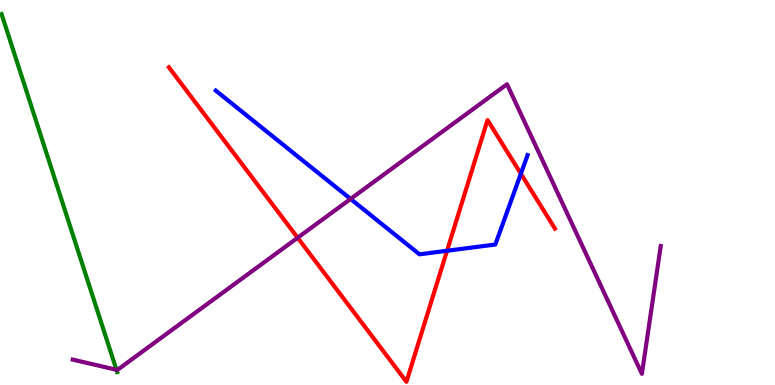[{'lines': ['blue', 'red'], 'intersections': [{'x': 5.77, 'y': 3.49}, {'x': 6.72, 'y': 5.49}]}, {'lines': ['green', 'red'], 'intersections': []}, {'lines': ['purple', 'red'], 'intersections': [{'x': 3.84, 'y': 3.82}]}, {'lines': ['blue', 'green'], 'intersections': []}, {'lines': ['blue', 'purple'], 'intersections': [{'x': 4.52, 'y': 4.83}]}, {'lines': ['green', 'purple'], 'intersections': [{'x': 1.5, 'y': 0.395}]}]